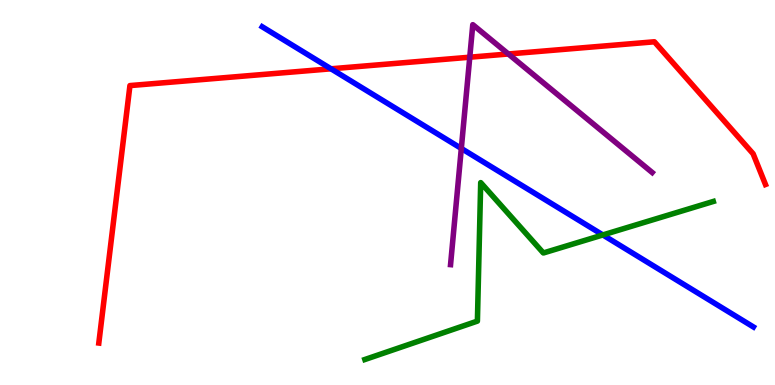[{'lines': ['blue', 'red'], 'intersections': [{'x': 4.27, 'y': 8.21}]}, {'lines': ['green', 'red'], 'intersections': []}, {'lines': ['purple', 'red'], 'intersections': [{'x': 6.06, 'y': 8.51}, {'x': 6.56, 'y': 8.6}]}, {'lines': ['blue', 'green'], 'intersections': [{'x': 7.78, 'y': 3.9}]}, {'lines': ['blue', 'purple'], 'intersections': [{'x': 5.95, 'y': 6.14}]}, {'lines': ['green', 'purple'], 'intersections': []}]